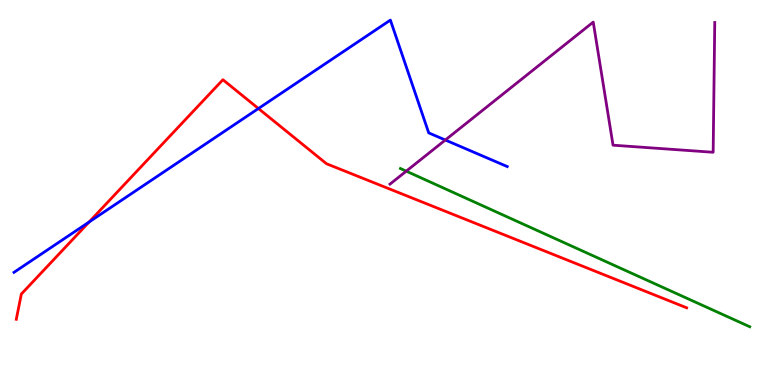[{'lines': ['blue', 'red'], 'intersections': [{'x': 1.15, 'y': 4.23}, {'x': 3.33, 'y': 7.18}]}, {'lines': ['green', 'red'], 'intersections': []}, {'lines': ['purple', 'red'], 'intersections': []}, {'lines': ['blue', 'green'], 'intersections': []}, {'lines': ['blue', 'purple'], 'intersections': [{'x': 5.75, 'y': 6.36}]}, {'lines': ['green', 'purple'], 'intersections': [{'x': 5.24, 'y': 5.55}]}]